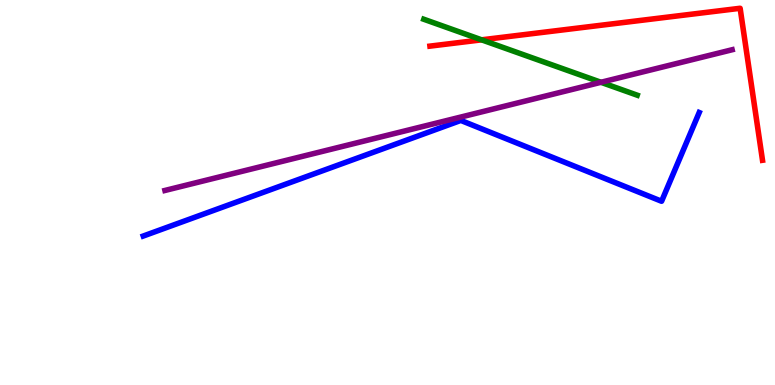[{'lines': ['blue', 'red'], 'intersections': []}, {'lines': ['green', 'red'], 'intersections': [{'x': 6.21, 'y': 8.97}]}, {'lines': ['purple', 'red'], 'intersections': []}, {'lines': ['blue', 'green'], 'intersections': []}, {'lines': ['blue', 'purple'], 'intersections': []}, {'lines': ['green', 'purple'], 'intersections': [{'x': 7.75, 'y': 7.86}]}]